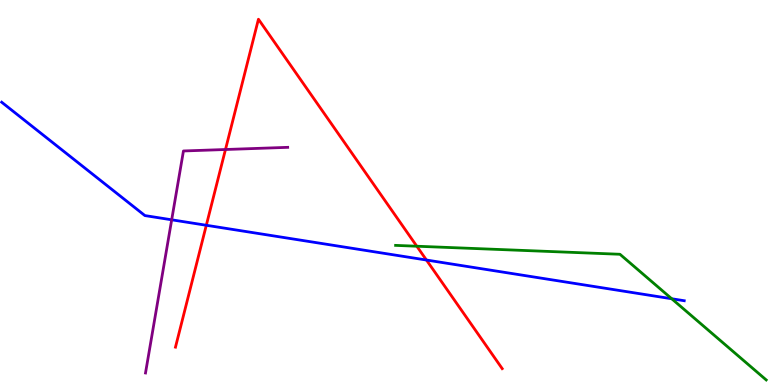[{'lines': ['blue', 'red'], 'intersections': [{'x': 2.66, 'y': 4.15}, {'x': 5.5, 'y': 3.25}]}, {'lines': ['green', 'red'], 'intersections': [{'x': 5.38, 'y': 3.6}]}, {'lines': ['purple', 'red'], 'intersections': [{'x': 2.91, 'y': 6.12}]}, {'lines': ['blue', 'green'], 'intersections': [{'x': 8.67, 'y': 2.24}]}, {'lines': ['blue', 'purple'], 'intersections': [{'x': 2.22, 'y': 4.29}]}, {'lines': ['green', 'purple'], 'intersections': []}]